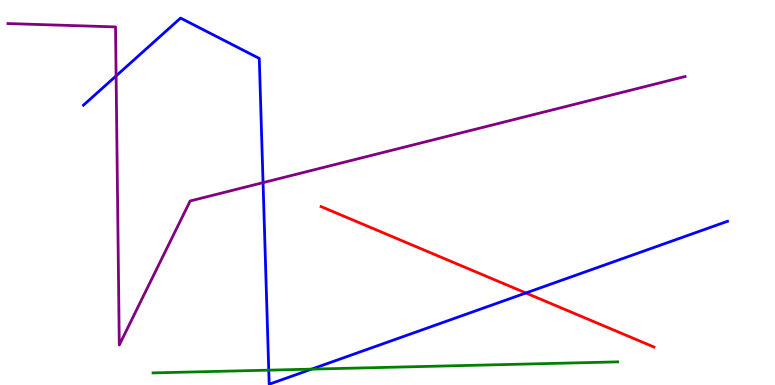[{'lines': ['blue', 'red'], 'intersections': [{'x': 6.79, 'y': 2.39}]}, {'lines': ['green', 'red'], 'intersections': []}, {'lines': ['purple', 'red'], 'intersections': []}, {'lines': ['blue', 'green'], 'intersections': [{'x': 3.47, 'y': 0.386}, {'x': 4.02, 'y': 0.412}]}, {'lines': ['blue', 'purple'], 'intersections': [{'x': 1.5, 'y': 8.03}, {'x': 3.39, 'y': 5.26}]}, {'lines': ['green', 'purple'], 'intersections': []}]